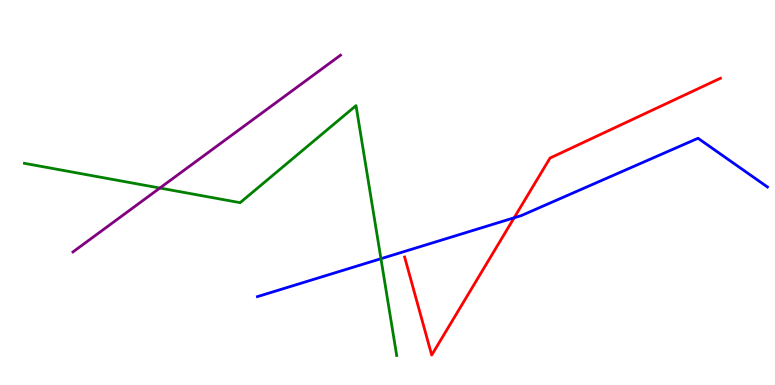[{'lines': ['blue', 'red'], 'intersections': [{'x': 6.63, 'y': 4.34}]}, {'lines': ['green', 'red'], 'intersections': []}, {'lines': ['purple', 'red'], 'intersections': []}, {'lines': ['blue', 'green'], 'intersections': [{'x': 4.92, 'y': 3.28}]}, {'lines': ['blue', 'purple'], 'intersections': []}, {'lines': ['green', 'purple'], 'intersections': [{'x': 2.06, 'y': 5.12}]}]